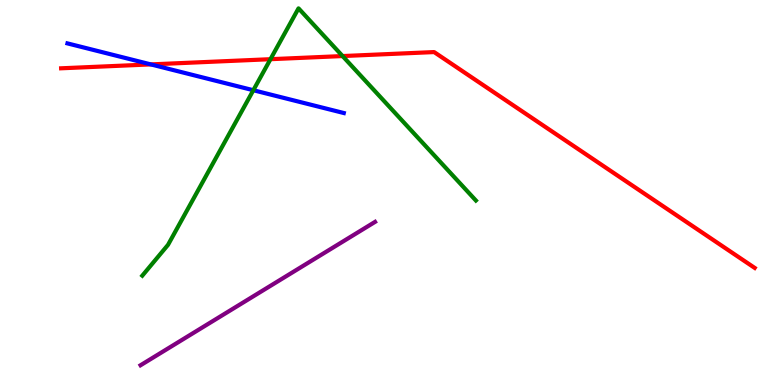[{'lines': ['blue', 'red'], 'intersections': [{'x': 1.95, 'y': 8.33}]}, {'lines': ['green', 'red'], 'intersections': [{'x': 3.49, 'y': 8.46}, {'x': 4.42, 'y': 8.54}]}, {'lines': ['purple', 'red'], 'intersections': []}, {'lines': ['blue', 'green'], 'intersections': [{'x': 3.27, 'y': 7.66}]}, {'lines': ['blue', 'purple'], 'intersections': []}, {'lines': ['green', 'purple'], 'intersections': []}]